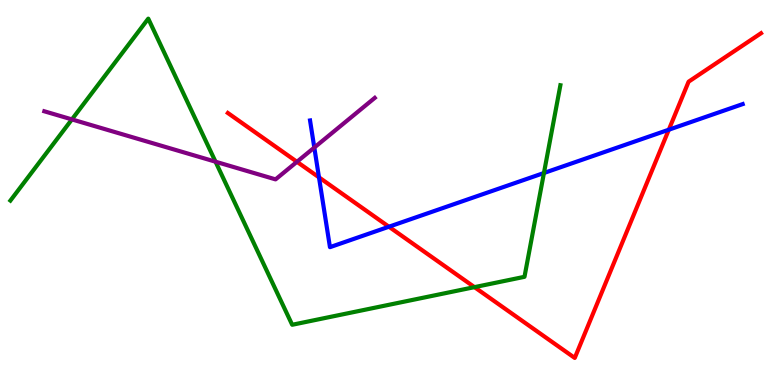[{'lines': ['blue', 'red'], 'intersections': [{'x': 4.12, 'y': 5.39}, {'x': 5.02, 'y': 4.11}, {'x': 8.63, 'y': 6.63}]}, {'lines': ['green', 'red'], 'intersections': [{'x': 6.12, 'y': 2.54}]}, {'lines': ['purple', 'red'], 'intersections': [{'x': 3.83, 'y': 5.8}]}, {'lines': ['blue', 'green'], 'intersections': [{'x': 7.02, 'y': 5.51}]}, {'lines': ['blue', 'purple'], 'intersections': [{'x': 4.06, 'y': 6.17}]}, {'lines': ['green', 'purple'], 'intersections': [{'x': 0.928, 'y': 6.9}, {'x': 2.78, 'y': 5.8}]}]